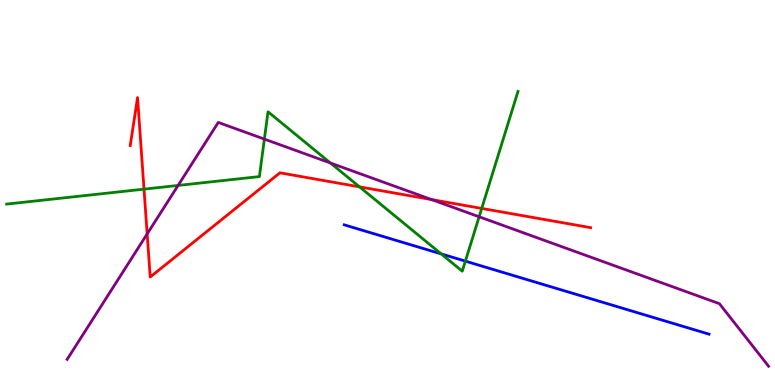[{'lines': ['blue', 'red'], 'intersections': []}, {'lines': ['green', 'red'], 'intersections': [{'x': 1.86, 'y': 5.09}, {'x': 4.64, 'y': 5.15}, {'x': 6.22, 'y': 4.59}]}, {'lines': ['purple', 'red'], 'intersections': [{'x': 1.9, 'y': 3.92}, {'x': 5.57, 'y': 4.82}]}, {'lines': ['blue', 'green'], 'intersections': [{'x': 5.69, 'y': 3.41}, {'x': 6.0, 'y': 3.22}]}, {'lines': ['blue', 'purple'], 'intersections': []}, {'lines': ['green', 'purple'], 'intersections': [{'x': 2.3, 'y': 5.18}, {'x': 3.41, 'y': 6.39}, {'x': 4.26, 'y': 5.77}, {'x': 6.18, 'y': 4.37}]}]